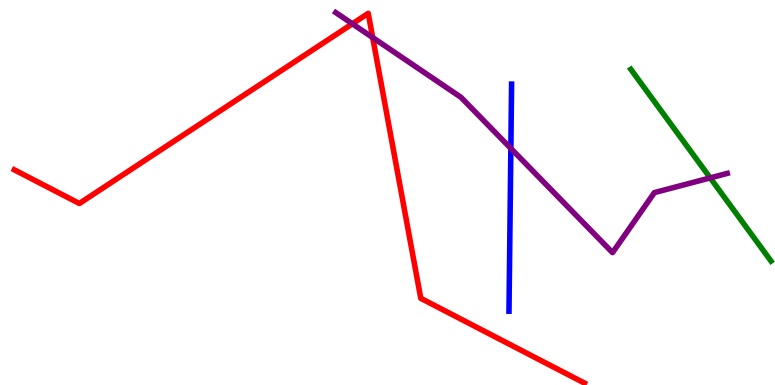[{'lines': ['blue', 'red'], 'intersections': []}, {'lines': ['green', 'red'], 'intersections': []}, {'lines': ['purple', 'red'], 'intersections': [{'x': 4.55, 'y': 9.38}, {'x': 4.81, 'y': 9.02}]}, {'lines': ['blue', 'green'], 'intersections': []}, {'lines': ['blue', 'purple'], 'intersections': [{'x': 6.59, 'y': 6.14}]}, {'lines': ['green', 'purple'], 'intersections': [{'x': 9.16, 'y': 5.38}]}]